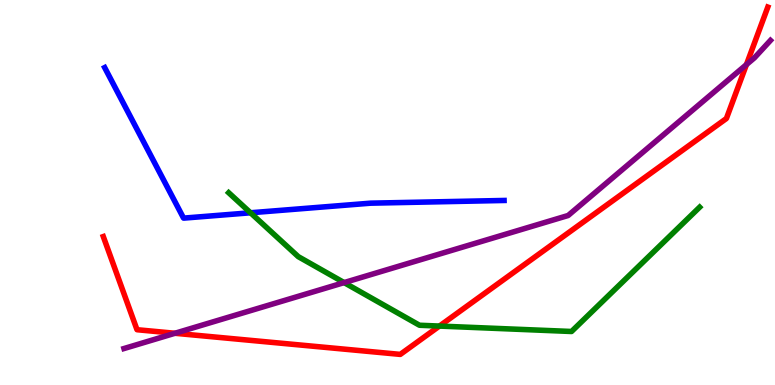[{'lines': ['blue', 'red'], 'intersections': []}, {'lines': ['green', 'red'], 'intersections': [{'x': 5.67, 'y': 1.53}]}, {'lines': ['purple', 'red'], 'intersections': [{'x': 2.26, 'y': 1.34}, {'x': 9.63, 'y': 8.32}]}, {'lines': ['blue', 'green'], 'intersections': [{'x': 3.23, 'y': 4.47}]}, {'lines': ['blue', 'purple'], 'intersections': []}, {'lines': ['green', 'purple'], 'intersections': [{'x': 4.44, 'y': 2.66}]}]